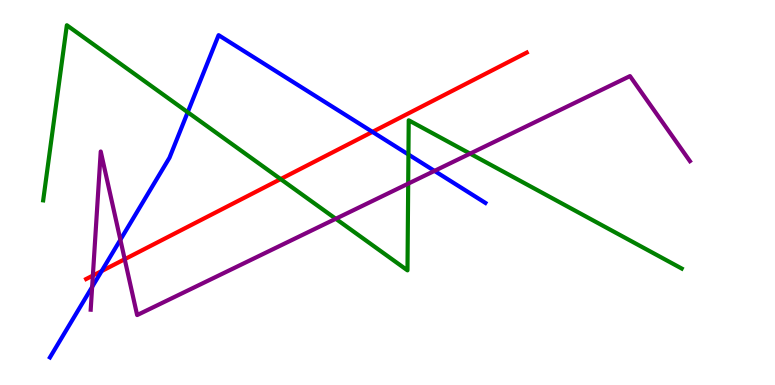[{'lines': ['blue', 'red'], 'intersections': [{'x': 1.31, 'y': 2.96}, {'x': 4.81, 'y': 6.57}]}, {'lines': ['green', 'red'], 'intersections': [{'x': 3.62, 'y': 5.35}]}, {'lines': ['purple', 'red'], 'intersections': [{'x': 1.2, 'y': 2.84}, {'x': 1.61, 'y': 3.27}]}, {'lines': ['blue', 'green'], 'intersections': [{'x': 2.42, 'y': 7.08}, {'x': 5.27, 'y': 5.99}]}, {'lines': ['blue', 'purple'], 'intersections': [{'x': 1.19, 'y': 2.55}, {'x': 1.55, 'y': 3.77}, {'x': 5.61, 'y': 5.56}]}, {'lines': ['green', 'purple'], 'intersections': [{'x': 4.33, 'y': 4.32}, {'x': 5.27, 'y': 5.23}, {'x': 6.07, 'y': 6.01}]}]